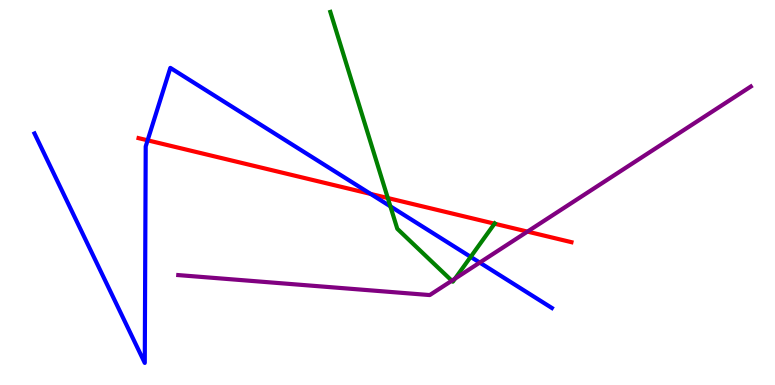[{'lines': ['blue', 'red'], 'intersections': [{'x': 1.9, 'y': 6.36}, {'x': 4.78, 'y': 4.96}]}, {'lines': ['green', 'red'], 'intersections': [{'x': 5.0, 'y': 4.86}, {'x': 6.38, 'y': 4.19}]}, {'lines': ['purple', 'red'], 'intersections': [{'x': 6.81, 'y': 3.98}]}, {'lines': ['blue', 'green'], 'intersections': [{'x': 5.04, 'y': 4.64}, {'x': 6.07, 'y': 3.33}]}, {'lines': ['blue', 'purple'], 'intersections': [{'x': 6.19, 'y': 3.18}]}, {'lines': ['green', 'purple'], 'intersections': [{'x': 5.83, 'y': 2.71}, {'x': 5.87, 'y': 2.76}]}]